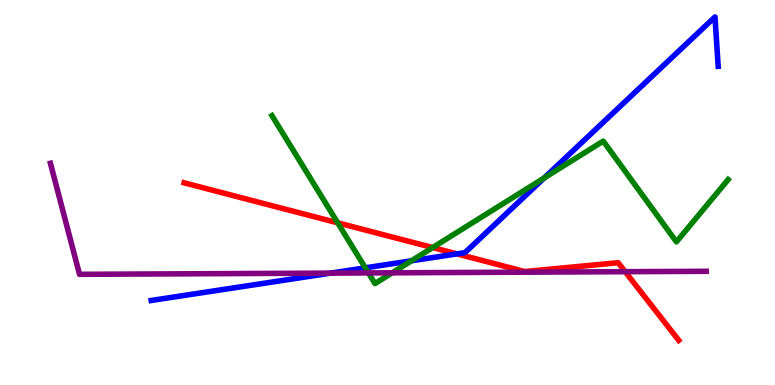[{'lines': ['blue', 'red'], 'intersections': [{'x': 5.9, 'y': 3.41}]}, {'lines': ['green', 'red'], 'intersections': [{'x': 4.36, 'y': 4.21}, {'x': 5.58, 'y': 3.57}]}, {'lines': ['purple', 'red'], 'intersections': [{'x': 8.07, 'y': 2.94}]}, {'lines': ['blue', 'green'], 'intersections': [{'x': 4.71, 'y': 3.04}, {'x': 5.31, 'y': 3.23}, {'x': 7.02, 'y': 5.38}]}, {'lines': ['blue', 'purple'], 'intersections': [{'x': 4.27, 'y': 2.91}]}, {'lines': ['green', 'purple'], 'intersections': [{'x': 4.75, 'y': 2.91}, {'x': 5.06, 'y': 2.91}]}]